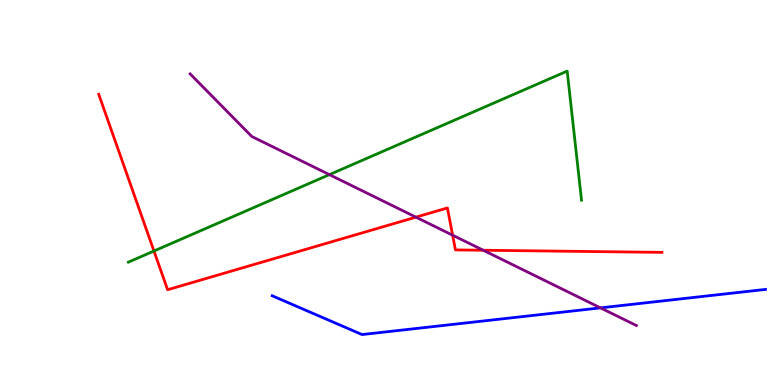[{'lines': ['blue', 'red'], 'intersections': []}, {'lines': ['green', 'red'], 'intersections': [{'x': 1.99, 'y': 3.48}]}, {'lines': ['purple', 'red'], 'intersections': [{'x': 5.37, 'y': 4.36}, {'x': 5.84, 'y': 3.89}, {'x': 6.24, 'y': 3.5}]}, {'lines': ['blue', 'green'], 'intersections': []}, {'lines': ['blue', 'purple'], 'intersections': [{'x': 7.75, 'y': 2.0}]}, {'lines': ['green', 'purple'], 'intersections': [{'x': 4.25, 'y': 5.46}]}]